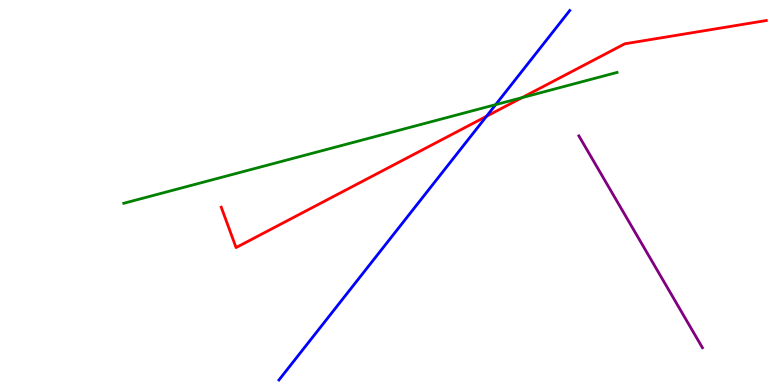[{'lines': ['blue', 'red'], 'intersections': [{'x': 6.28, 'y': 6.98}]}, {'lines': ['green', 'red'], 'intersections': [{'x': 6.74, 'y': 7.46}]}, {'lines': ['purple', 'red'], 'intersections': []}, {'lines': ['blue', 'green'], 'intersections': [{'x': 6.4, 'y': 7.28}]}, {'lines': ['blue', 'purple'], 'intersections': []}, {'lines': ['green', 'purple'], 'intersections': []}]